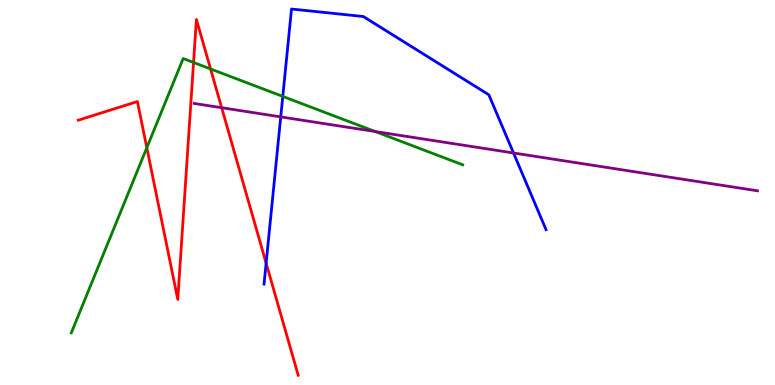[{'lines': ['blue', 'red'], 'intersections': [{'x': 3.43, 'y': 3.17}]}, {'lines': ['green', 'red'], 'intersections': [{'x': 1.89, 'y': 6.16}, {'x': 2.5, 'y': 8.38}, {'x': 2.72, 'y': 8.21}]}, {'lines': ['purple', 'red'], 'intersections': [{'x': 2.86, 'y': 7.2}]}, {'lines': ['blue', 'green'], 'intersections': [{'x': 3.65, 'y': 7.5}]}, {'lines': ['blue', 'purple'], 'intersections': [{'x': 3.62, 'y': 6.96}, {'x': 6.63, 'y': 6.03}]}, {'lines': ['green', 'purple'], 'intersections': [{'x': 4.84, 'y': 6.58}]}]